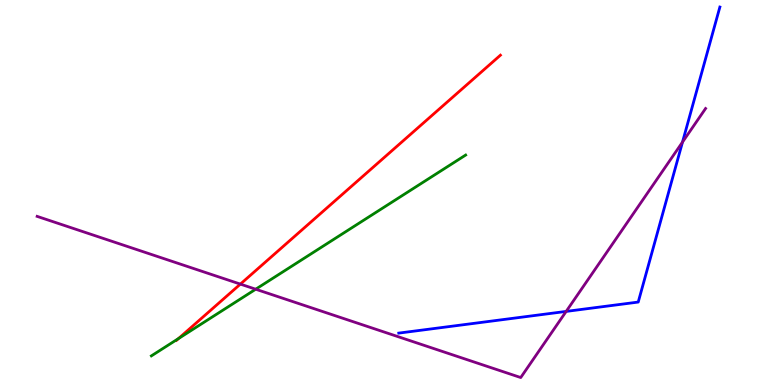[{'lines': ['blue', 'red'], 'intersections': []}, {'lines': ['green', 'red'], 'intersections': [{'x': 2.3, 'y': 1.21}]}, {'lines': ['purple', 'red'], 'intersections': [{'x': 3.1, 'y': 2.62}]}, {'lines': ['blue', 'green'], 'intersections': []}, {'lines': ['blue', 'purple'], 'intersections': [{'x': 7.31, 'y': 1.91}, {'x': 8.81, 'y': 6.31}]}, {'lines': ['green', 'purple'], 'intersections': [{'x': 3.3, 'y': 2.49}]}]